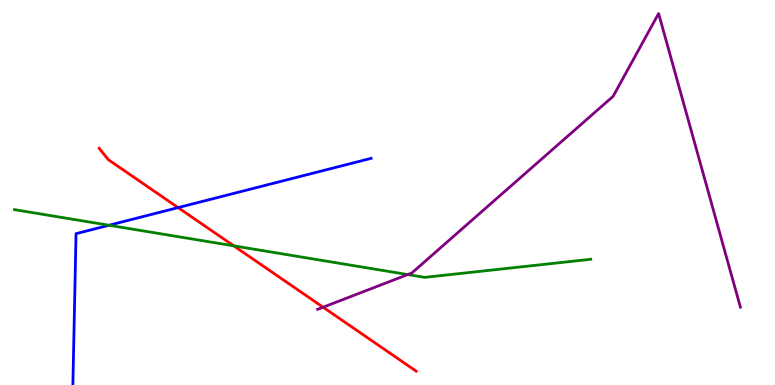[{'lines': ['blue', 'red'], 'intersections': [{'x': 2.3, 'y': 4.61}]}, {'lines': ['green', 'red'], 'intersections': [{'x': 3.02, 'y': 3.61}]}, {'lines': ['purple', 'red'], 'intersections': [{'x': 4.17, 'y': 2.02}]}, {'lines': ['blue', 'green'], 'intersections': [{'x': 1.41, 'y': 4.15}]}, {'lines': ['blue', 'purple'], 'intersections': []}, {'lines': ['green', 'purple'], 'intersections': [{'x': 5.26, 'y': 2.87}]}]